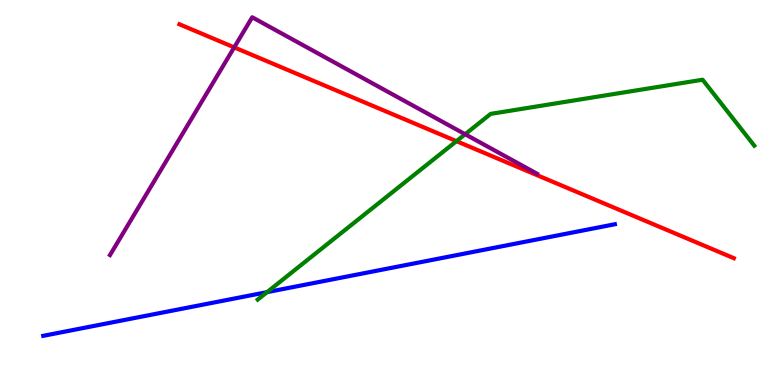[{'lines': ['blue', 'red'], 'intersections': []}, {'lines': ['green', 'red'], 'intersections': [{'x': 5.89, 'y': 6.33}]}, {'lines': ['purple', 'red'], 'intersections': [{'x': 3.02, 'y': 8.77}]}, {'lines': ['blue', 'green'], 'intersections': [{'x': 3.45, 'y': 2.41}]}, {'lines': ['blue', 'purple'], 'intersections': []}, {'lines': ['green', 'purple'], 'intersections': [{'x': 6.0, 'y': 6.51}]}]